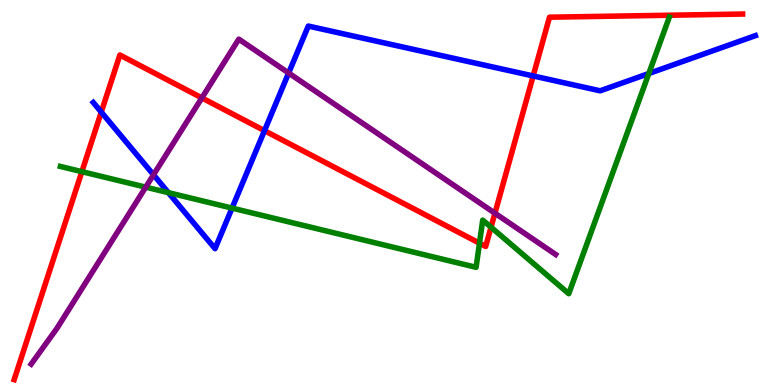[{'lines': ['blue', 'red'], 'intersections': [{'x': 1.31, 'y': 7.09}, {'x': 3.41, 'y': 6.61}, {'x': 6.88, 'y': 8.03}]}, {'lines': ['green', 'red'], 'intersections': [{'x': 1.06, 'y': 5.54}, {'x': 6.19, 'y': 3.68}, {'x': 6.34, 'y': 4.1}]}, {'lines': ['purple', 'red'], 'intersections': [{'x': 2.6, 'y': 7.46}, {'x': 6.39, 'y': 4.46}]}, {'lines': ['blue', 'green'], 'intersections': [{'x': 2.17, 'y': 5.0}, {'x': 2.99, 'y': 4.59}, {'x': 8.37, 'y': 8.09}]}, {'lines': ['blue', 'purple'], 'intersections': [{'x': 1.98, 'y': 5.46}, {'x': 3.72, 'y': 8.1}]}, {'lines': ['green', 'purple'], 'intersections': [{'x': 1.88, 'y': 5.14}]}]